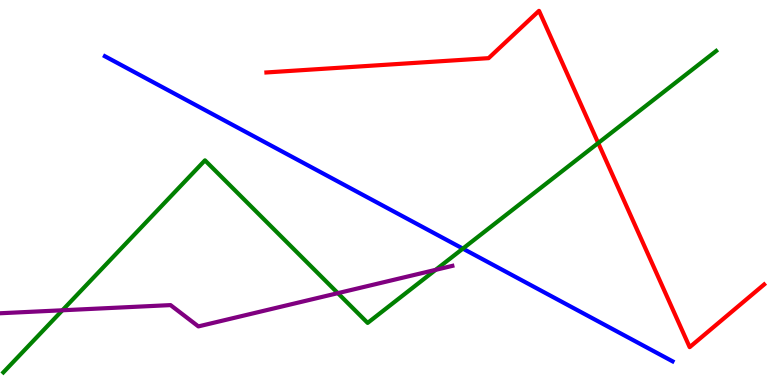[{'lines': ['blue', 'red'], 'intersections': []}, {'lines': ['green', 'red'], 'intersections': [{'x': 7.72, 'y': 6.29}]}, {'lines': ['purple', 'red'], 'intersections': []}, {'lines': ['blue', 'green'], 'intersections': [{'x': 5.97, 'y': 3.54}]}, {'lines': ['blue', 'purple'], 'intersections': []}, {'lines': ['green', 'purple'], 'intersections': [{'x': 0.805, 'y': 1.94}, {'x': 4.36, 'y': 2.39}, {'x': 5.62, 'y': 2.99}]}]